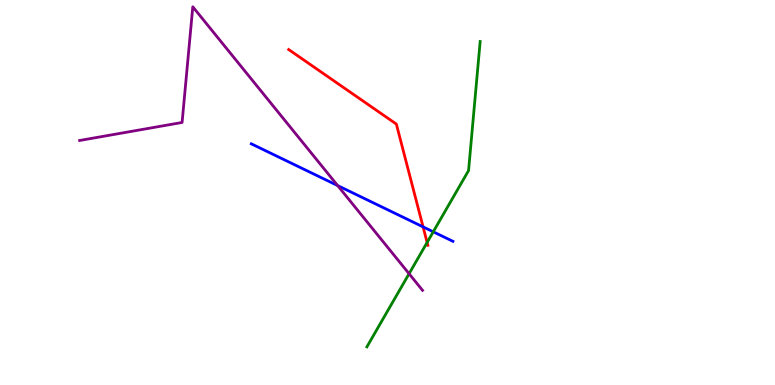[{'lines': ['blue', 'red'], 'intersections': [{'x': 5.46, 'y': 4.11}]}, {'lines': ['green', 'red'], 'intersections': [{'x': 5.51, 'y': 3.7}]}, {'lines': ['purple', 'red'], 'intersections': []}, {'lines': ['blue', 'green'], 'intersections': [{'x': 5.59, 'y': 3.98}]}, {'lines': ['blue', 'purple'], 'intersections': [{'x': 4.36, 'y': 5.18}]}, {'lines': ['green', 'purple'], 'intersections': [{'x': 5.28, 'y': 2.89}]}]